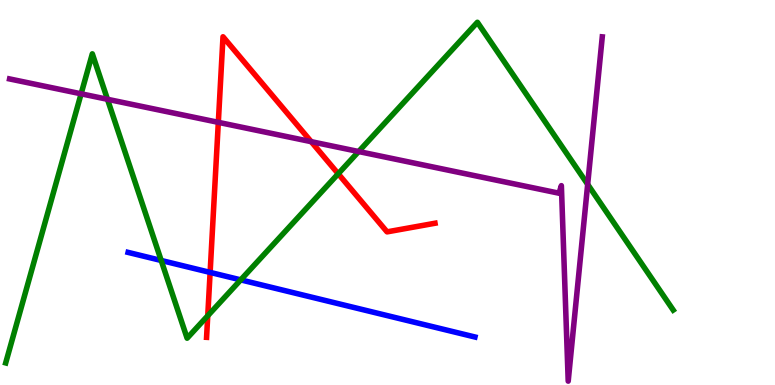[{'lines': ['blue', 'red'], 'intersections': [{'x': 2.71, 'y': 2.92}]}, {'lines': ['green', 'red'], 'intersections': [{'x': 2.68, 'y': 1.8}, {'x': 4.36, 'y': 5.49}]}, {'lines': ['purple', 'red'], 'intersections': [{'x': 2.82, 'y': 6.82}, {'x': 4.02, 'y': 6.32}]}, {'lines': ['blue', 'green'], 'intersections': [{'x': 2.08, 'y': 3.23}, {'x': 3.11, 'y': 2.73}]}, {'lines': ['blue', 'purple'], 'intersections': []}, {'lines': ['green', 'purple'], 'intersections': [{'x': 1.05, 'y': 7.56}, {'x': 1.39, 'y': 7.42}, {'x': 4.63, 'y': 6.06}, {'x': 7.58, 'y': 5.21}]}]